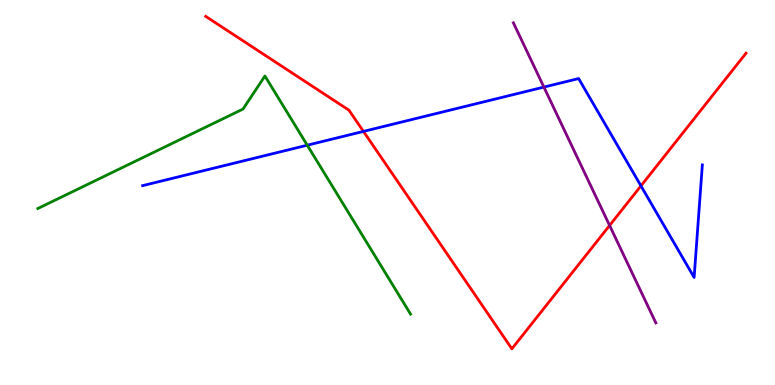[{'lines': ['blue', 'red'], 'intersections': [{'x': 4.69, 'y': 6.59}, {'x': 8.27, 'y': 5.17}]}, {'lines': ['green', 'red'], 'intersections': []}, {'lines': ['purple', 'red'], 'intersections': [{'x': 7.87, 'y': 4.14}]}, {'lines': ['blue', 'green'], 'intersections': [{'x': 3.96, 'y': 6.23}]}, {'lines': ['blue', 'purple'], 'intersections': [{'x': 7.02, 'y': 7.74}]}, {'lines': ['green', 'purple'], 'intersections': []}]